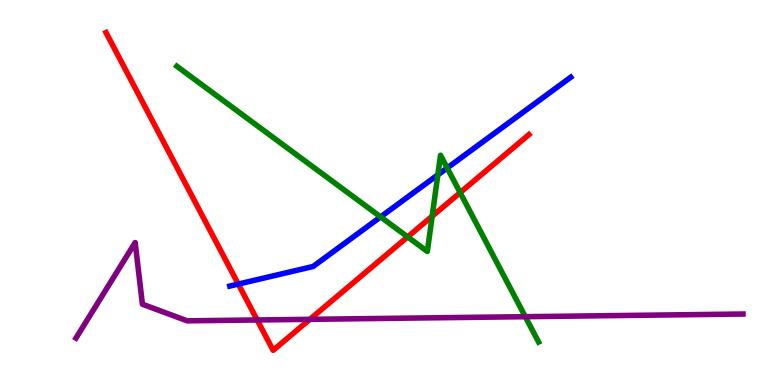[{'lines': ['blue', 'red'], 'intersections': [{'x': 3.07, 'y': 2.62}]}, {'lines': ['green', 'red'], 'intersections': [{'x': 5.26, 'y': 3.85}, {'x': 5.58, 'y': 4.38}, {'x': 5.94, 'y': 5.0}]}, {'lines': ['purple', 'red'], 'intersections': [{'x': 3.32, 'y': 1.69}, {'x': 4.0, 'y': 1.71}]}, {'lines': ['blue', 'green'], 'intersections': [{'x': 4.91, 'y': 4.37}, {'x': 5.65, 'y': 5.46}, {'x': 5.77, 'y': 5.64}]}, {'lines': ['blue', 'purple'], 'intersections': []}, {'lines': ['green', 'purple'], 'intersections': [{'x': 6.78, 'y': 1.77}]}]